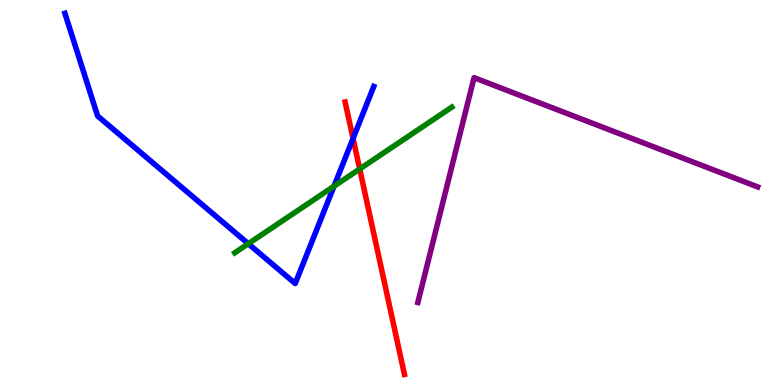[{'lines': ['blue', 'red'], 'intersections': [{'x': 4.56, 'y': 6.4}]}, {'lines': ['green', 'red'], 'intersections': [{'x': 4.64, 'y': 5.61}]}, {'lines': ['purple', 'red'], 'intersections': []}, {'lines': ['blue', 'green'], 'intersections': [{'x': 3.2, 'y': 3.67}, {'x': 4.31, 'y': 5.16}]}, {'lines': ['blue', 'purple'], 'intersections': []}, {'lines': ['green', 'purple'], 'intersections': []}]